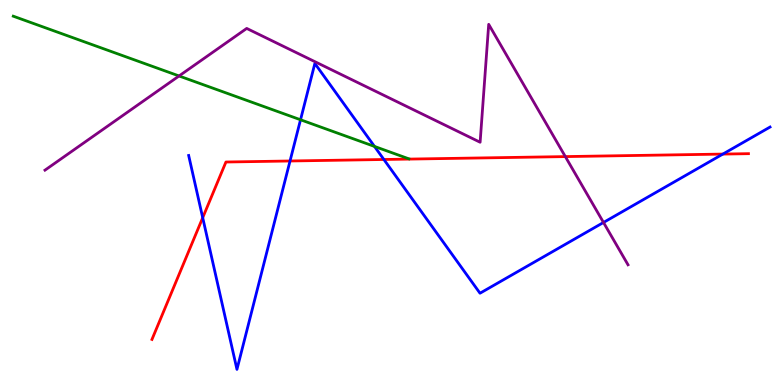[{'lines': ['blue', 'red'], 'intersections': [{'x': 2.62, 'y': 4.35}, {'x': 3.74, 'y': 5.82}, {'x': 4.95, 'y': 5.86}, {'x': 9.33, 'y': 6.0}]}, {'lines': ['green', 'red'], 'intersections': []}, {'lines': ['purple', 'red'], 'intersections': [{'x': 7.29, 'y': 5.93}]}, {'lines': ['blue', 'green'], 'intersections': [{'x': 3.88, 'y': 6.89}, {'x': 4.83, 'y': 6.2}]}, {'lines': ['blue', 'purple'], 'intersections': [{'x': 7.79, 'y': 4.22}]}, {'lines': ['green', 'purple'], 'intersections': [{'x': 2.31, 'y': 8.03}]}]